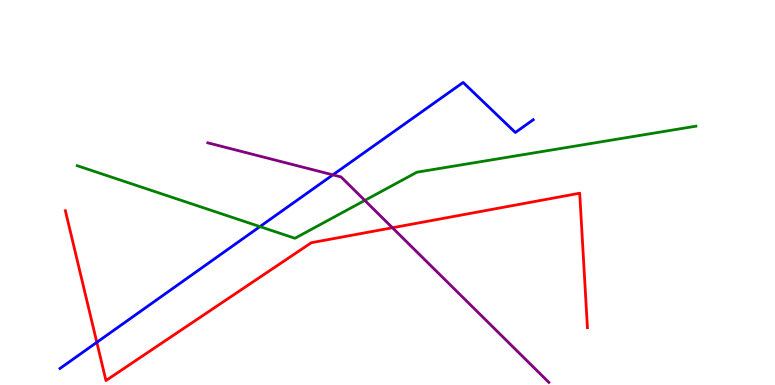[{'lines': ['blue', 'red'], 'intersections': [{'x': 1.25, 'y': 1.11}]}, {'lines': ['green', 'red'], 'intersections': []}, {'lines': ['purple', 'red'], 'intersections': [{'x': 5.06, 'y': 4.08}]}, {'lines': ['blue', 'green'], 'intersections': [{'x': 3.35, 'y': 4.11}]}, {'lines': ['blue', 'purple'], 'intersections': [{'x': 4.3, 'y': 5.46}]}, {'lines': ['green', 'purple'], 'intersections': [{'x': 4.71, 'y': 4.79}]}]